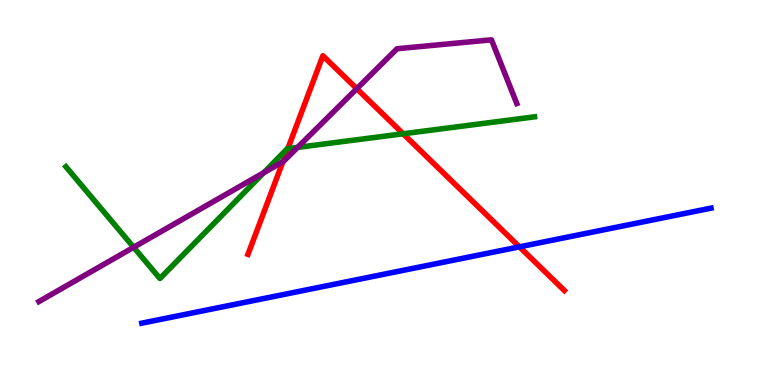[{'lines': ['blue', 'red'], 'intersections': [{'x': 6.7, 'y': 3.59}]}, {'lines': ['green', 'red'], 'intersections': [{'x': 3.71, 'y': 6.14}, {'x': 5.2, 'y': 6.53}]}, {'lines': ['purple', 'red'], 'intersections': [{'x': 3.65, 'y': 5.8}, {'x': 4.6, 'y': 7.7}]}, {'lines': ['blue', 'green'], 'intersections': []}, {'lines': ['blue', 'purple'], 'intersections': []}, {'lines': ['green', 'purple'], 'intersections': [{'x': 1.72, 'y': 3.58}, {'x': 3.4, 'y': 5.51}, {'x': 3.84, 'y': 6.17}]}]